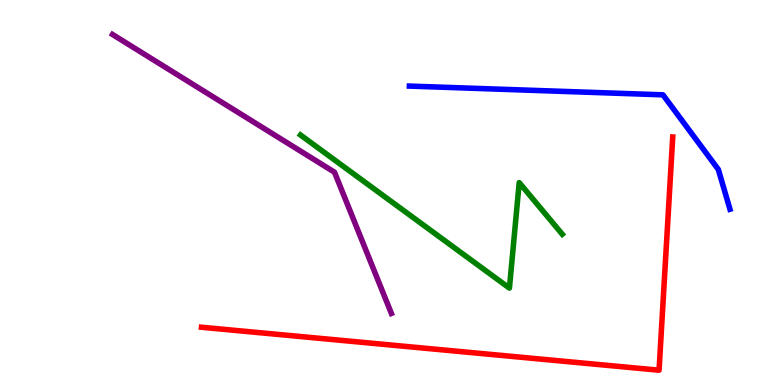[{'lines': ['blue', 'red'], 'intersections': []}, {'lines': ['green', 'red'], 'intersections': []}, {'lines': ['purple', 'red'], 'intersections': []}, {'lines': ['blue', 'green'], 'intersections': []}, {'lines': ['blue', 'purple'], 'intersections': []}, {'lines': ['green', 'purple'], 'intersections': []}]